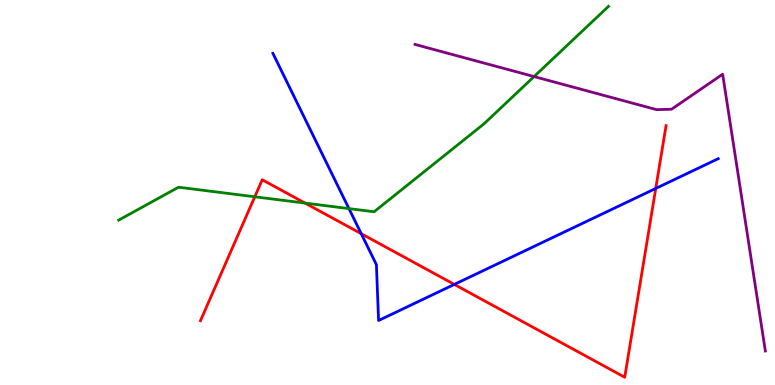[{'lines': ['blue', 'red'], 'intersections': [{'x': 4.66, 'y': 3.93}, {'x': 5.86, 'y': 2.61}, {'x': 8.46, 'y': 5.11}]}, {'lines': ['green', 'red'], 'intersections': [{'x': 3.29, 'y': 4.89}, {'x': 3.94, 'y': 4.72}]}, {'lines': ['purple', 'red'], 'intersections': []}, {'lines': ['blue', 'green'], 'intersections': [{'x': 4.5, 'y': 4.58}]}, {'lines': ['blue', 'purple'], 'intersections': []}, {'lines': ['green', 'purple'], 'intersections': [{'x': 6.89, 'y': 8.01}]}]